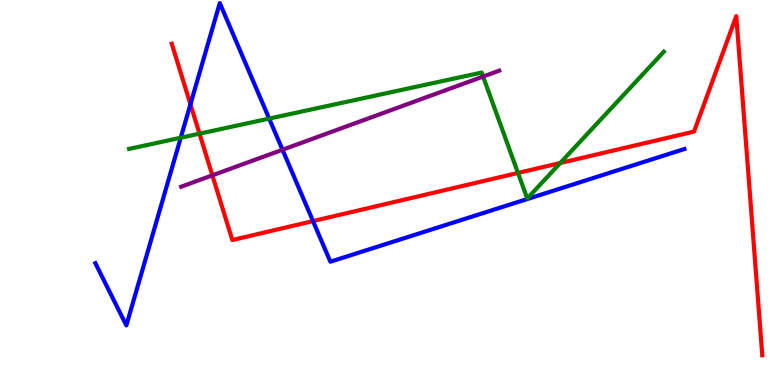[{'lines': ['blue', 'red'], 'intersections': [{'x': 2.46, 'y': 7.29}, {'x': 4.04, 'y': 4.26}]}, {'lines': ['green', 'red'], 'intersections': [{'x': 2.57, 'y': 6.53}, {'x': 6.68, 'y': 5.51}, {'x': 7.23, 'y': 5.77}]}, {'lines': ['purple', 'red'], 'intersections': [{'x': 2.74, 'y': 5.45}]}, {'lines': ['blue', 'green'], 'intersections': [{'x': 2.33, 'y': 6.42}, {'x': 3.47, 'y': 6.92}]}, {'lines': ['blue', 'purple'], 'intersections': [{'x': 3.65, 'y': 6.11}]}, {'lines': ['green', 'purple'], 'intersections': [{'x': 6.23, 'y': 8.01}]}]